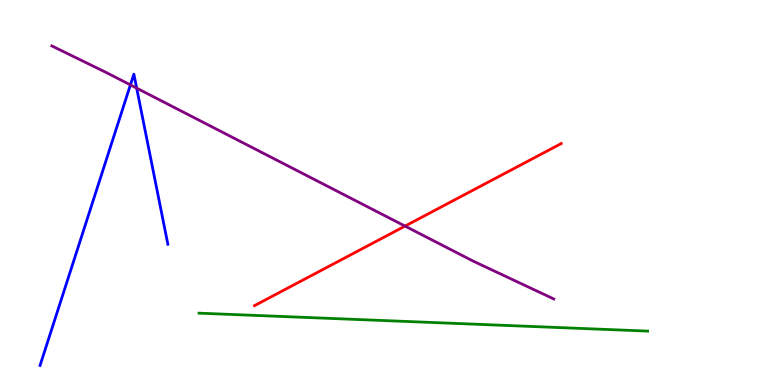[{'lines': ['blue', 'red'], 'intersections': []}, {'lines': ['green', 'red'], 'intersections': []}, {'lines': ['purple', 'red'], 'intersections': [{'x': 5.23, 'y': 4.13}]}, {'lines': ['blue', 'green'], 'intersections': []}, {'lines': ['blue', 'purple'], 'intersections': [{'x': 1.68, 'y': 7.79}, {'x': 1.76, 'y': 7.71}]}, {'lines': ['green', 'purple'], 'intersections': []}]